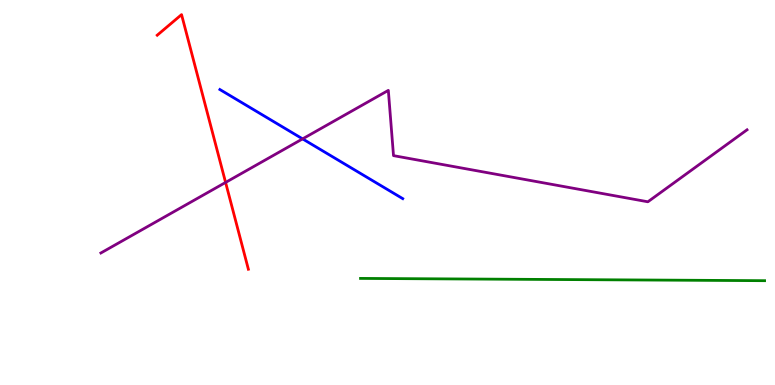[{'lines': ['blue', 'red'], 'intersections': []}, {'lines': ['green', 'red'], 'intersections': []}, {'lines': ['purple', 'red'], 'intersections': [{'x': 2.91, 'y': 5.26}]}, {'lines': ['blue', 'green'], 'intersections': []}, {'lines': ['blue', 'purple'], 'intersections': [{'x': 3.9, 'y': 6.39}]}, {'lines': ['green', 'purple'], 'intersections': []}]